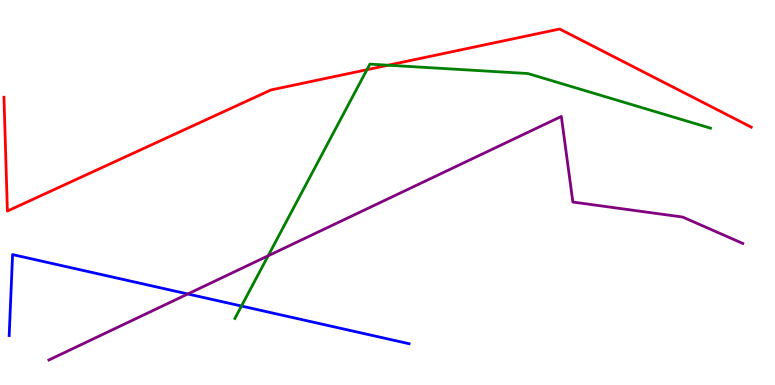[{'lines': ['blue', 'red'], 'intersections': []}, {'lines': ['green', 'red'], 'intersections': [{'x': 4.73, 'y': 8.19}, {'x': 5.01, 'y': 8.31}]}, {'lines': ['purple', 'red'], 'intersections': []}, {'lines': ['blue', 'green'], 'intersections': [{'x': 3.12, 'y': 2.05}]}, {'lines': ['blue', 'purple'], 'intersections': [{'x': 2.42, 'y': 2.36}]}, {'lines': ['green', 'purple'], 'intersections': [{'x': 3.46, 'y': 3.36}]}]